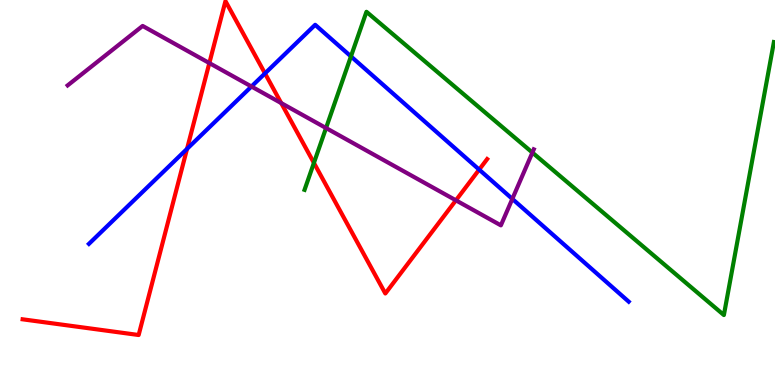[{'lines': ['blue', 'red'], 'intersections': [{'x': 2.41, 'y': 6.13}, {'x': 3.42, 'y': 8.09}, {'x': 6.18, 'y': 5.59}]}, {'lines': ['green', 'red'], 'intersections': [{'x': 4.05, 'y': 5.77}]}, {'lines': ['purple', 'red'], 'intersections': [{'x': 2.7, 'y': 8.36}, {'x': 3.63, 'y': 7.32}, {'x': 5.88, 'y': 4.8}]}, {'lines': ['blue', 'green'], 'intersections': [{'x': 4.53, 'y': 8.53}]}, {'lines': ['blue', 'purple'], 'intersections': [{'x': 3.24, 'y': 7.75}, {'x': 6.61, 'y': 4.83}]}, {'lines': ['green', 'purple'], 'intersections': [{'x': 4.21, 'y': 6.67}, {'x': 6.87, 'y': 6.04}]}]